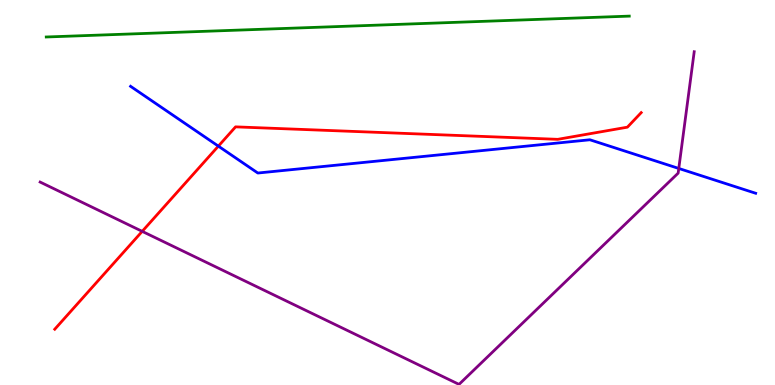[{'lines': ['blue', 'red'], 'intersections': [{'x': 2.82, 'y': 6.2}]}, {'lines': ['green', 'red'], 'intersections': []}, {'lines': ['purple', 'red'], 'intersections': [{'x': 1.83, 'y': 3.99}]}, {'lines': ['blue', 'green'], 'intersections': []}, {'lines': ['blue', 'purple'], 'intersections': [{'x': 8.76, 'y': 5.62}]}, {'lines': ['green', 'purple'], 'intersections': []}]